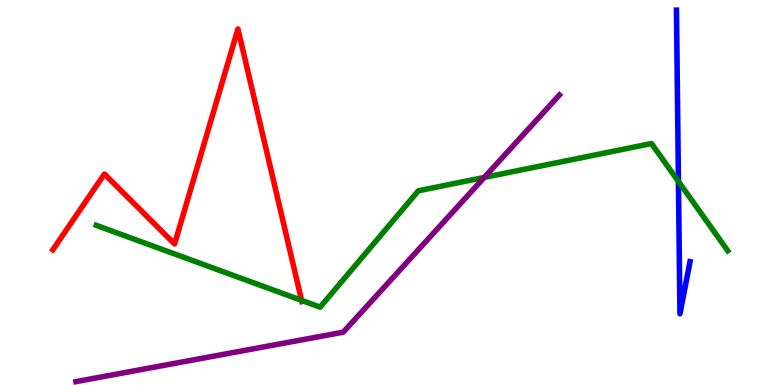[{'lines': ['blue', 'red'], 'intersections': []}, {'lines': ['green', 'red'], 'intersections': [{'x': 3.89, 'y': 2.2}]}, {'lines': ['purple', 'red'], 'intersections': []}, {'lines': ['blue', 'green'], 'intersections': [{'x': 8.75, 'y': 5.29}]}, {'lines': ['blue', 'purple'], 'intersections': []}, {'lines': ['green', 'purple'], 'intersections': [{'x': 6.25, 'y': 5.39}]}]